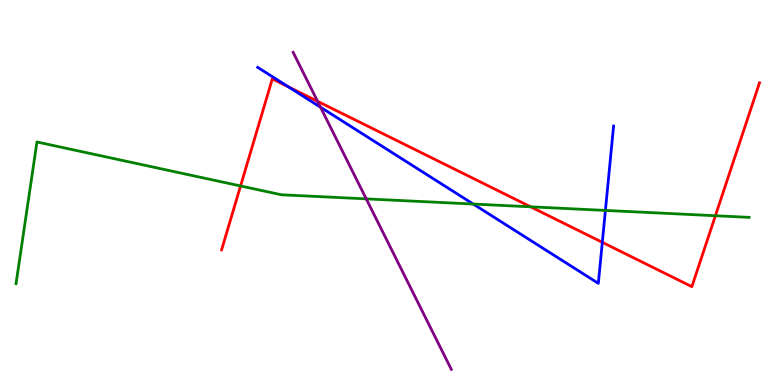[{'lines': ['blue', 'red'], 'intersections': [{'x': 3.72, 'y': 7.74}, {'x': 7.77, 'y': 3.71}]}, {'lines': ['green', 'red'], 'intersections': [{'x': 3.1, 'y': 5.17}, {'x': 6.85, 'y': 4.63}, {'x': 9.23, 'y': 4.4}]}, {'lines': ['purple', 'red'], 'intersections': [{'x': 4.1, 'y': 7.37}]}, {'lines': ['blue', 'green'], 'intersections': [{'x': 6.11, 'y': 4.7}, {'x': 7.81, 'y': 4.53}]}, {'lines': ['blue', 'purple'], 'intersections': [{'x': 4.14, 'y': 7.22}]}, {'lines': ['green', 'purple'], 'intersections': [{'x': 4.73, 'y': 4.83}]}]